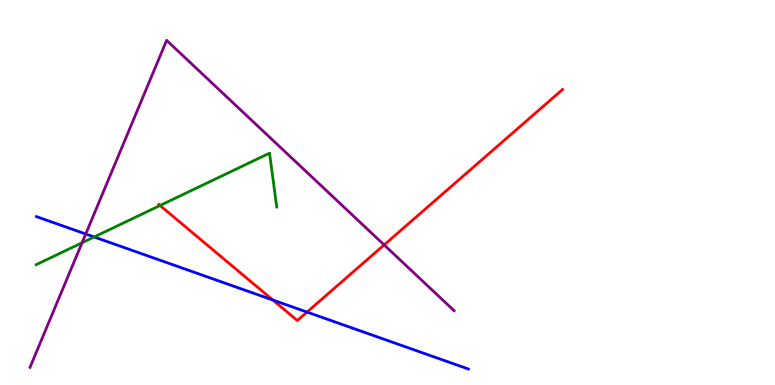[{'lines': ['blue', 'red'], 'intersections': [{'x': 3.52, 'y': 2.21}, {'x': 3.96, 'y': 1.89}]}, {'lines': ['green', 'red'], 'intersections': [{'x': 2.07, 'y': 4.66}]}, {'lines': ['purple', 'red'], 'intersections': [{'x': 4.96, 'y': 3.64}]}, {'lines': ['blue', 'green'], 'intersections': [{'x': 1.21, 'y': 3.84}]}, {'lines': ['blue', 'purple'], 'intersections': [{'x': 1.11, 'y': 3.92}]}, {'lines': ['green', 'purple'], 'intersections': [{'x': 1.06, 'y': 3.69}]}]